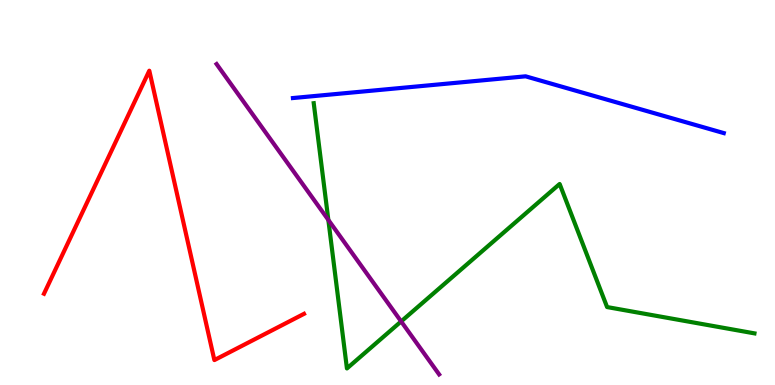[{'lines': ['blue', 'red'], 'intersections': []}, {'lines': ['green', 'red'], 'intersections': []}, {'lines': ['purple', 'red'], 'intersections': []}, {'lines': ['blue', 'green'], 'intersections': []}, {'lines': ['blue', 'purple'], 'intersections': []}, {'lines': ['green', 'purple'], 'intersections': [{'x': 4.24, 'y': 4.29}, {'x': 5.18, 'y': 1.65}]}]